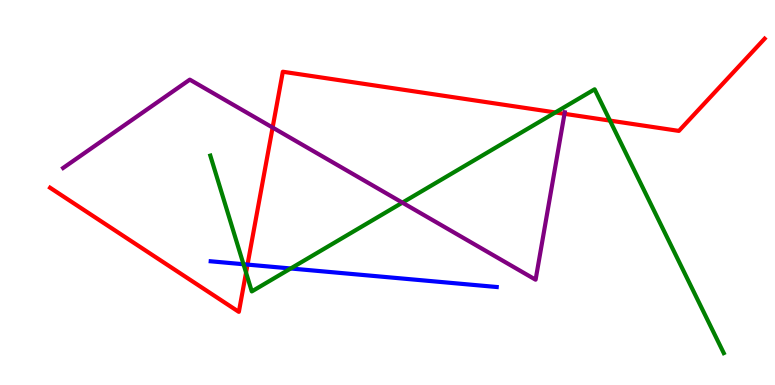[{'lines': ['blue', 'red'], 'intersections': [{'x': 3.19, 'y': 3.13}]}, {'lines': ['green', 'red'], 'intersections': [{'x': 3.17, 'y': 2.92}, {'x': 7.17, 'y': 7.08}, {'x': 7.87, 'y': 6.87}]}, {'lines': ['purple', 'red'], 'intersections': [{'x': 3.52, 'y': 6.69}, {'x': 7.28, 'y': 7.04}]}, {'lines': ['blue', 'green'], 'intersections': [{'x': 3.14, 'y': 3.14}, {'x': 3.75, 'y': 3.03}]}, {'lines': ['blue', 'purple'], 'intersections': []}, {'lines': ['green', 'purple'], 'intersections': [{'x': 5.19, 'y': 4.74}]}]